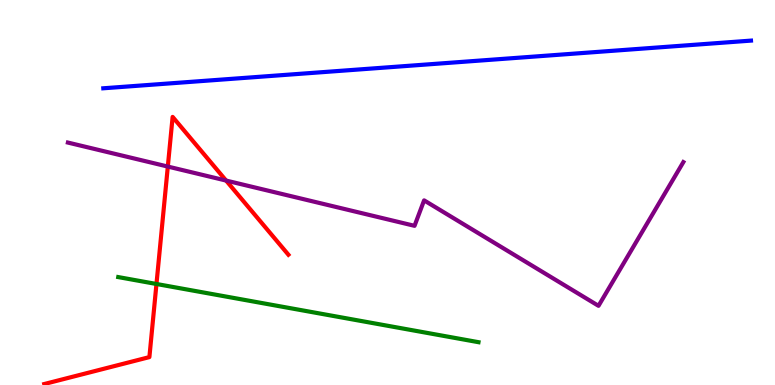[{'lines': ['blue', 'red'], 'intersections': []}, {'lines': ['green', 'red'], 'intersections': [{'x': 2.02, 'y': 2.62}]}, {'lines': ['purple', 'red'], 'intersections': [{'x': 2.17, 'y': 5.67}, {'x': 2.92, 'y': 5.31}]}, {'lines': ['blue', 'green'], 'intersections': []}, {'lines': ['blue', 'purple'], 'intersections': []}, {'lines': ['green', 'purple'], 'intersections': []}]